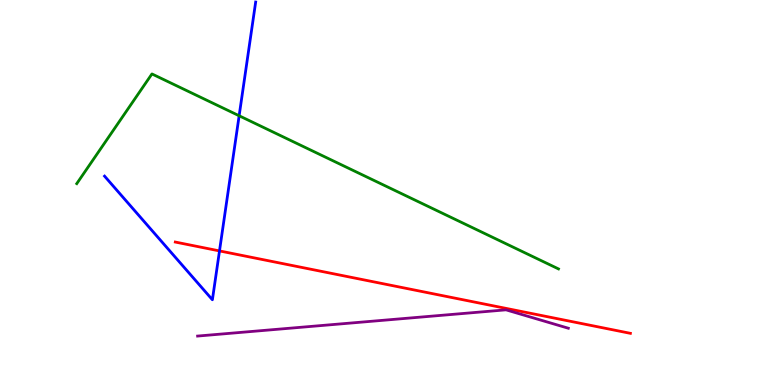[{'lines': ['blue', 'red'], 'intersections': [{'x': 2.83, 'y': 3.48}]}, {'lines': ['green', 'red'], 'intersections': []}, {'lines': ['purple', 'red'], 'intersections': []}, {'lines': ['blue', 'green'], 'intersections': [{'x': 3.09, 'y': 6.99}]}, {'lines': ['blue', 'purple'], 'intersections': []}, {'lines': ['green', 'purple'], 'intersections': []}]